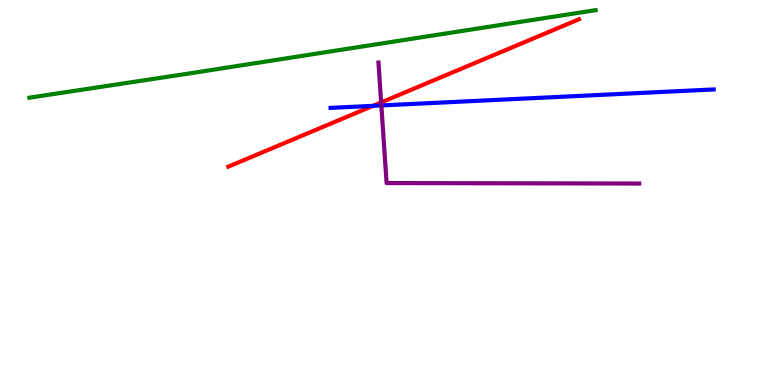[{'lines': ['blue', 'red'], 'intersections': [{'x': 4.81, 'y': 7.25}]}, {'lines': ['green', 'red'], 'intersections': []}, {'lines': ['purple', 'red'], 'intersections': [{'x': 4.92, 'y': 7.34}]}, {'lines': ['blue', 'green'], 'intersections': []}, {'lines': ['blue', 'purple'], 'intersections': [{'x': 4.92, 'y': 7.26}]}, {'lines': ['green', 'purple'], 'intersections': []}]